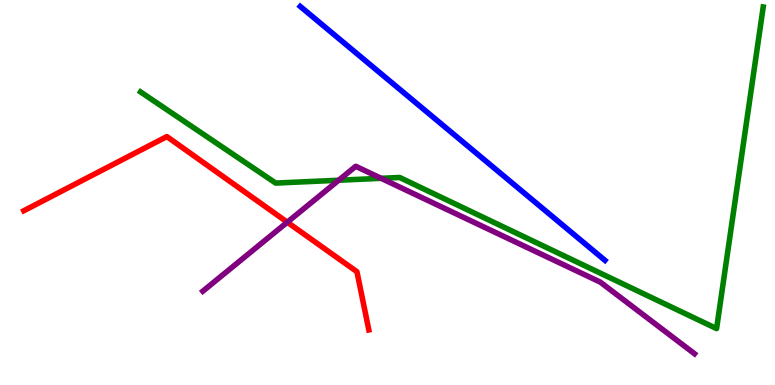[{'lines': ['blue', 'red'], 'intersections': []}, {'lines': ['green', 'red'], 'intersections': []}, {'lines': ['purple', 'red'], 'intersections': [{'x': 3.71, 'y': 4.23}]}, {'lines': ['blue', 'green'], 'intersections': []}, {'lines': ['blue', 'purple'], 'intersections': []}, {'lines': ['green', 'purple'], 'intersections': [{'x': 4.37, 'y': 5.32}, {'x': 4.92, 'y': 5.37}]}]